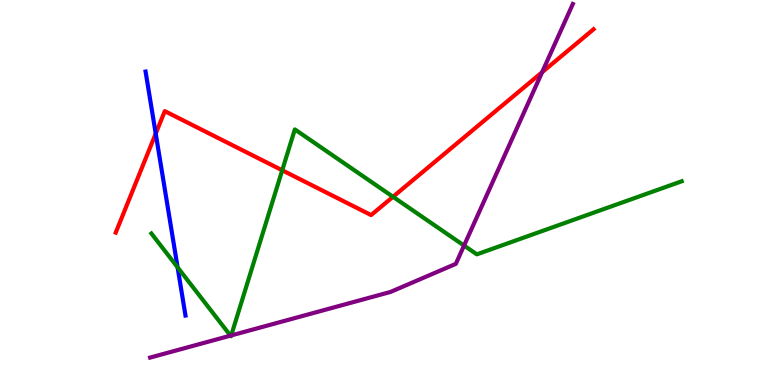[{'lines': ['blue', 'red'], 'intersections': [{'x': 2.01, 'y': 6.53}]}, {'lines': ['green', 'red'], 'intersections': [{'x': 3.64, 'y': 5.58}, {'x': 5.07, 'y': 4.89}]}, {'lines': ['purple', 'red'], 'intersections': [{'x': 6.99, 'y': 8.12}]}, {'lines': ['blue', 'green'], 'intersections': [{'x': 2.29, 'y': 3.06}]}, {'lines': ['blue', 'purple'], 'intersections': []}, {'lines': ['green', 'purple'], 'intersections': [{'x': 2.97, 'y': 1.28}, {'x': 2.98, 'y': 1.29}, {'x': 5.99, 'y': 3.62}]}]